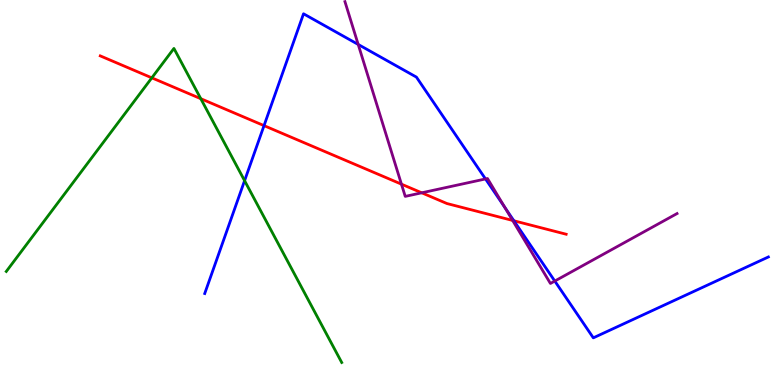[{'lines': ['blue', 'red'], 'intersections': [{'x': 3.41, 'y': 6.74}, {'x': 6.63, 'y': 4.27}]}, {'lines': ['green', 'red'], 'intersections': [{'x': 1.96, 'y': 7.98}, {'x': 2.59, 'y': 7.44}]}, {'lines': ['purple', 'red'], 'intersections': [{'x': 5.18, 'y': 5.22}, {'x': 5.44, 'y': 4.99}, {'x': 6.61, 'y': 4.27}]}, {'lines': ['blue', 'green'], 'intersections': [{'x': 3.16, 'y': 5.31}]}, {'lines': ['blue', 'purple'], 'intersections': [{'x': 4.62, 'y': 8.85}, {'x': 6.26, 'y': 5.35}, {'x': 6.51, 'y': 4.62}, {'x': 7.16, 'y': 2.7}]}, {'lines': ['green', 'purple'], 'intersections': []}]